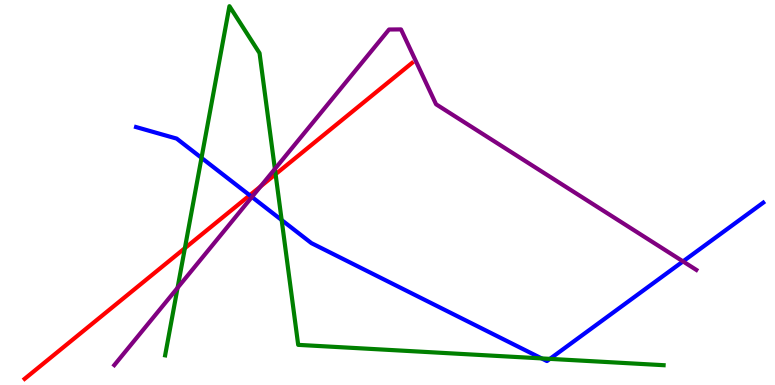[{'lines': ['blue', 'red'], 'intersections': [{'x': 3.22, 'y': 4.93}]}, {'lines': ['green', 'red'], 'intersections': [{'x': 2.39, 'y': 3.55}, {'x': 3.56, 'y': 5.48}]}, {'lines': ['purple', 'red'], 'intersections': [{'x': 3.36, 'y': 5.16}]}, {'lines': ['blue', 'green'], 'intersections': [{'x': 2.6, 'y': 5.9}, {'x': 3.63, 'y': 4.28}, {'x': 6.99, 'y': 0.691}, {'x': 7.1, 'y': 0.679}]}, {'lines': ['blue', 'purple'], 'intersections': [{'x': 3.25, 'y': 4.88}, {'x': 8.81, 'y': 3.21}]}, {'lines': ['green', 'purple'], 'intersections': [{'x': 2.29, 'y': 2.52}, {'x': 3.55, 'y': 5.61}]}]